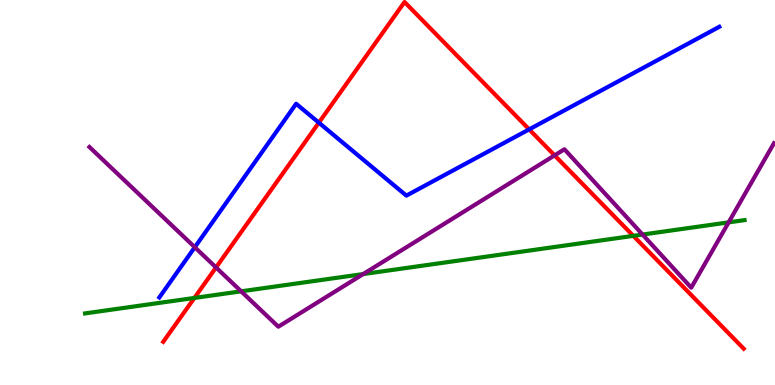[{'lines': ['blue', 'red'], 'intersections': [{'x': 4.11, 'y': 6.81}, {'x': 6.83, 'y': 6.64}]}, {'lines': ['green', 'red'], 'intersections': [{'x': 2.51, 'y': 2.26}, {'x': 8.17, 'y': 3.87}]}, {'lines': ['purple', 'red'], 'intersections': [{'x': 2.79, 'y': 3.05}, {'x': 7.16, 'y': 5.96}]}, {'lines': ['blue', 'green'], 'intersections': []}, {'lines': ['blue', 'purple'], 'intersections': [{'x': 2.51, 'y': 3.58}]}, {'lines': ['green', 'purple'], 'intersections': [{'x': 3.11, 'y': 2.43}, {'x': 4.69, 'y': 2.88}, {'x': 8.29, 'y': 3.91}, {'x': 9.4, 'y': 4.22}]}]